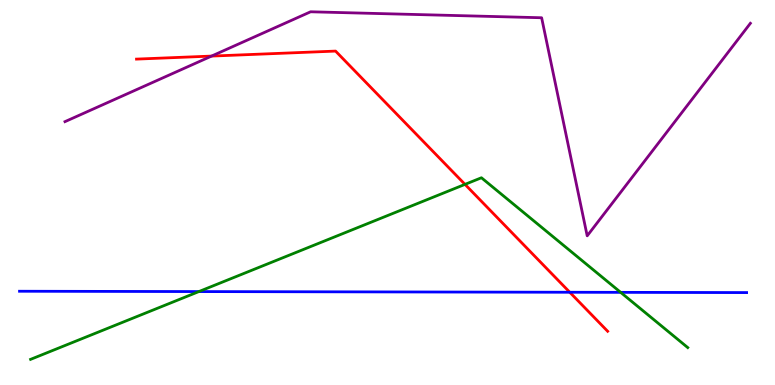[{'lines': ['blue', 'red'], 'intersections': [{'x': 7.35, 'y': 2.41}]}, {'lines': ['green', 'red'], 'intersections': [{'x': 6.0, 'y': 5.21}]}, {'lines': ['purple', 'red'], 'intersections': [{'x': 2.73, 'y': 8.54}]}, {'lines': ['blue', 'green'], 'intersections': [{'x': 2.57, 'y': 2.43}, {'x': 8.01, 'y': 2.41}]}, {'lines': ['blue', 'purple'], 'intersections': []}, {'lines': ['green', 'purple'], 'intersections': []}]